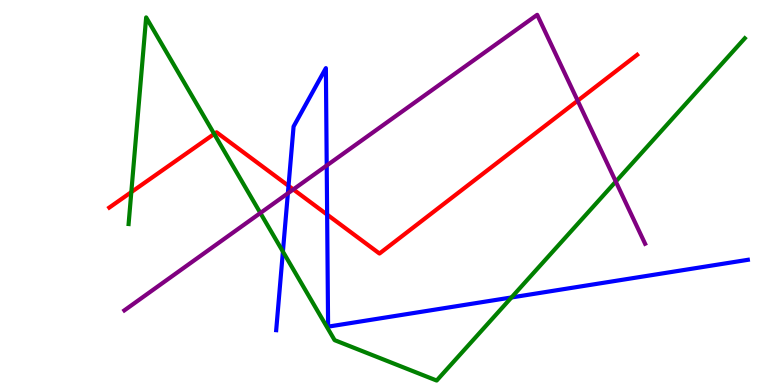[{'lines': ['blue', 'red'], 'intersections': [{'x': 3.72, 'y': 5.17}, {'x': 4.22, 'y': 4.43}]}, {'lines': ['green', 'red'], 'intersections': [{'x': 1.69, 'y': 5.01}, {'x': 2.76, 'y': 6.52}]}, {'lines': ['purple', 'red'], 'intersections': [{'x': 3.78, 'y': 5.08}, {'x': 7.45, 'y': 7.38}]}, {'lines': ['blue', 'green'], 'intersections': [{'x': 3.65, 'y': 3.46}, {'x': 6.6, 'y': 2.27}]}, {'lines': ['blue', 'purple'], 'intersections': [{'x': 3.71, 'y': 4.98}, {'x': 4.22, 'y': 5.7}]}, {'lines': ['green', 'purple'], 'intersections': [{'x': 3.36, 'y': 4.47}, {'x': 7.95, 'y': 5.28}]}]